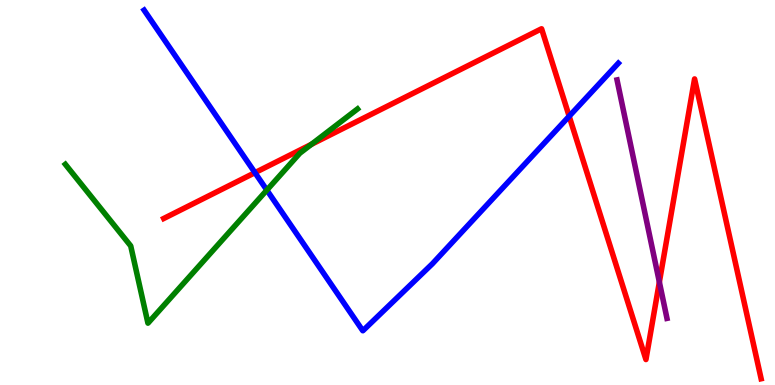[{'lines': ['blue', 'red'], 'intersections': [{'x': 3.29, 'y': 5.51}, {'x': 7.34, 'y': 6.98}]}, {'lines': ['green', 'red'], 'intersections': [{'x': 4.02, 'y': 6.25}]}, {'lines': ['purple', 'red'], 'intersections': [{'x': 8.51, 'y': 2.67}]}, {'lines': ['blue', 'green'], 'intersections': [{'x': 3.44, 'y': 5.06}]}, {'lines': ['blue', 'purple'], 'intersections': []}, {'lines': ['green', 'purple'], 'intersections': []}]